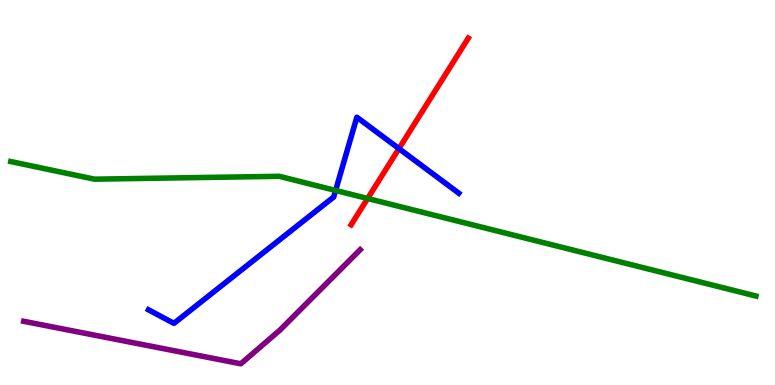[{'lines': ['blue', 'red'], 'intersections': [{'x': 5.15, 'y': 6.14}]}, {'lines': ['green', 'red'], 'intersections': [{'x': 4.74, 'y': 4.84}]}, {'lines': ['purple', 'red'], 'intersections': []}, {'lines': ['blue', 'green'], 'intersections': [{'x': 4.33, 'y': 5.05}]}, {'lines': ['blue', 'purple'], 'intersections': []}, {'lines': ['green', 'purple'], 'intersections': []}]